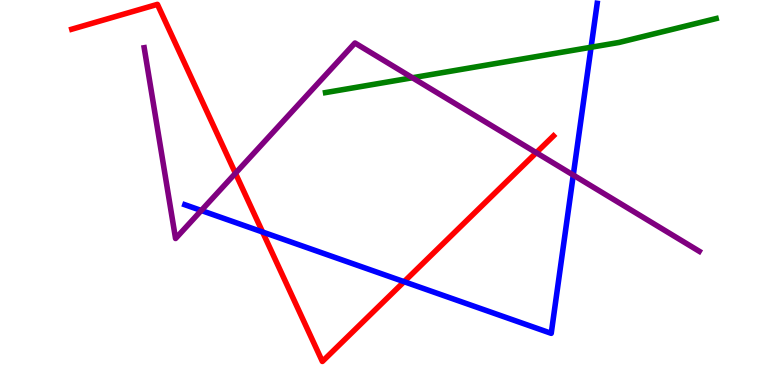[{'lines': ['blue', 'red'], 'intersections': [{'x': 3.39, 'y': 3.97}, {'x': 5.21, 'y': 2.68}]}, {'lines': ['green', 'red'], 'intersections': []}, {'lines': ['purple', 'red'], 'intersections': [{'x': 3.04, 'y': 5.5}, {'x': 6.92, 'y': 6.03}]}, {'lines': ['blue', 'green'], 'intersections': [{'x': 7.63, 'y': 8.77}]}, {'lines': ['blue', 'purple'], 'intersections': [{'x': 2.6, 'y': 4.53}, {'x': 7.4, 'y': 5.45}]}, {'lines': ['green', 'purple'], 'intersections': [{'x': 5.32, 'y': 7.98}]}]